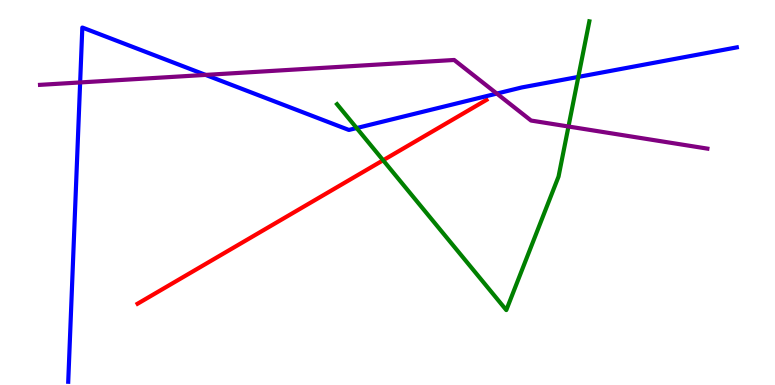[{'lines': ['blue', 'red'], 'intersections': []}, {'lines': ['green', 'red'], 'intersections': [{'x': 4.94, 'y': 5.84}]}, {'lines': ['purple', 'red'], 'intersections': []}, {'lines': ['blue', 'green'], 'intersections': [{'x': 4.6, 'y': 6.67}, {'x': 7.46, 'y': 8.0}]}, {'lines': ['blue', 'purple'], 'intersections': [{'x': 1.03, 'y': 7.86}, {'x': 2.65, 'y': 8.05}, {'x': 6.41, 'y': 7.57}]}, {'lines': ['green', 'purple'], 'intersections': [{'x': 7.34, 'y': 6.71}]}]